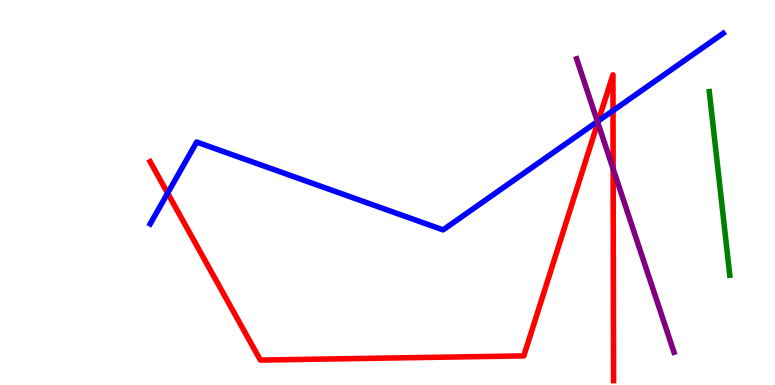[{'lines': ['blue', 'red'], 'intersections': [{'x': 2.16, 'y': 4.98}, {'x': 7.72, 'y': 6.86}, {'x': 7.91, 'y': 7.13}]}, {'lines': ['green', 'red'], 'intersections': []}, {'lines': ['purple', 'red'], 'intersections': [{'x': 7.71, 'y': 6.81}, {'x': 7.91, 'y': 5.61}]}, {'lines': ['blue', 'green'], 'intersections': []}, {'lines': ['blue', 'purple'], 'intersections': [{'x': 7.71, 'y': 6.84}]}, {'lines': ['green', 'purple'], 'intersections': []}]